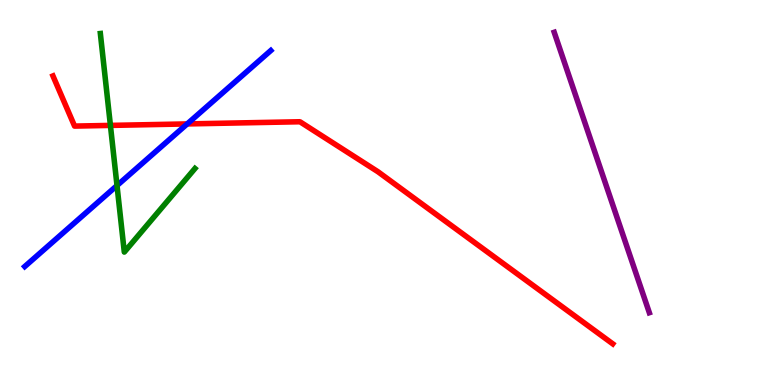[{'lines': ['blue', 'red'], 'intersections': [{'x': 2.42, 'y': 6.78}]}, {'lines': ['green', 'red'], 'intersections': [{'x': 1.42, 'y': 6.74}]}, {'lines': ['purple', 'red'], 'intersections': []}, {'lines': ['blue', 'green'], 'intersections': [{'x': 1.51, 'y': 5.18}]}, {'lines': ['blue', 'purple'], 'intersections': []}, {'lines': ['green', 'purple'], 'intersections': []}]